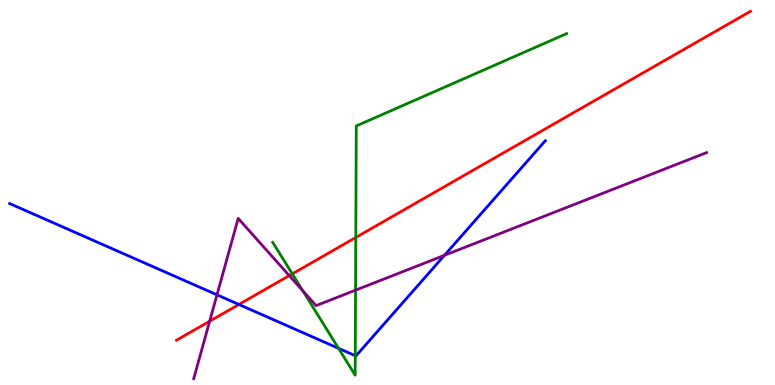[{'lines': ['blue', 'red'], 'intersections': [{'x': 3.08, 'y': 2.09}]}, {'lines': ['green', 'red'], 'intersections': [{'x': 3.77, 'y': 2.89}, {'x': 4.59, 'y': 3.83}]}, {'lines': ['purple', 'red'], 'intersections': [{'x': 2.71, 'y': 1.66}, {'x': 3.73, 'y': 2.84}]}, {'lines': ['blue', 'green'], 'intersections': [{'x': 4.37, 'y': 0.953}, {'x': 4.58, 'y': 0.761}]}, {'lines': ['blue', 'purple'], 'intersections': [{'x': 2.8, 'y': 2.34}, {'x': 5.73, 'y': 3.37}]}, {'lines': ['green', 'purple'], 'intersections': [{'x': 3.91, 'y': 2.45}, {'x': 4.59, 'y': 2.46}]}]